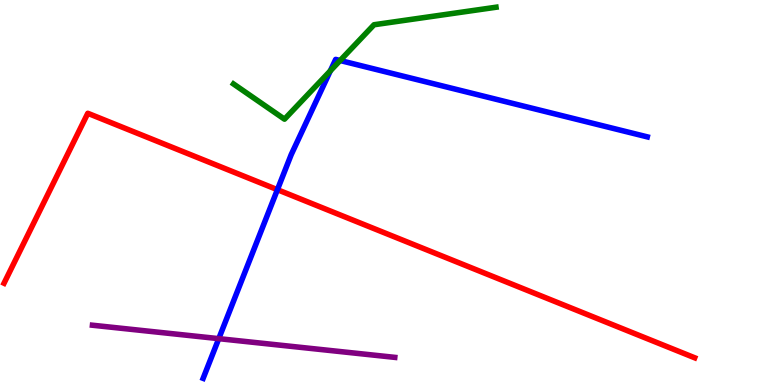[{'lines': ['blue', 'red'], 'intersections': [{'x': 3.58, 'y': 5.07}]}, {'lines': ['green', 'red'], 'intersections': []}, {'lines': ['purple', 'red'], 'intersections': []}, {'lines': ['blue', 'green'], 'intersections': [{'x': 4.26, 'y': 8.16}, {'x': 4.39, 'y': 8.43}]}, {'lines': ['blue', 'purple'], 'intersections': [{'x': 2.82, 'y': 1.2}]}, {'lines': ['green', 'purple'], 'intersections': []}]